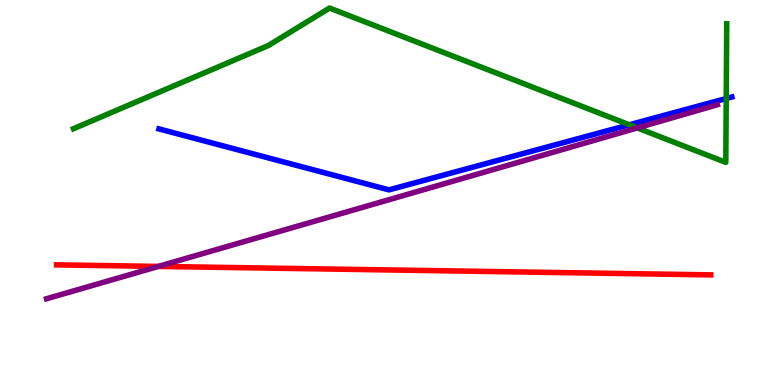[{'lines': ['blue', 'red'], 'intersections': []}, {'lines': ['green', 'red'], 'intersections': []}, {'lines': ['purple', 'red'], 'intersections': [{'x': 2.04, 'y': 3.08}]}, {'lines': ['blue', 'green'], 'intersections': [{'x': 8.12, 'y': 6.76}, {'x': 9.37, 'y': 7.44}]}, {'lines': ['blue', 'purple'], 'intersections': []}, {'lines': ['green', 'purple'], 'intersections': [{'x': 8.22, 'y': 6.68}]}]